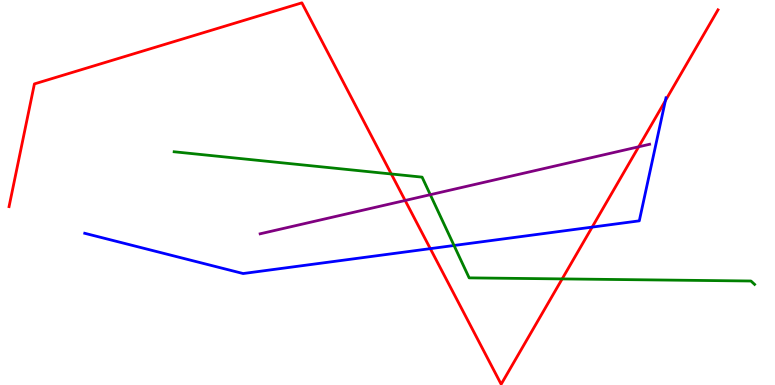[{'lines': ['blue', 'red'], 'intersections': [{'x': 5.55, 'y': 3.54}, {'x': 7.64, 'y': 4.1}, {'x': 8.59, 'y': 7.38}]}, {'lines': ['green', 'red'], 'intersections': [{'x': 5.05, 'y': 5.48}, {'x': 7.25, 'y': 2.76}]}, {'lines': ['purple', 'red'], 'intersections': [{'x': 5.23, 'y': 4.79}, {'x': 8.24, 'y': 6.19}]}, {'lines': ['blue', 'green'], 'intersections': [{'x': 5.86, 'y': 3.62}]}, {'lines': ['blue', 'purple'], 'intersections': []}, {'lines': ['green', 'purple'], 'intersections': [{'x': 5.55, 'y': 4.94}]}]